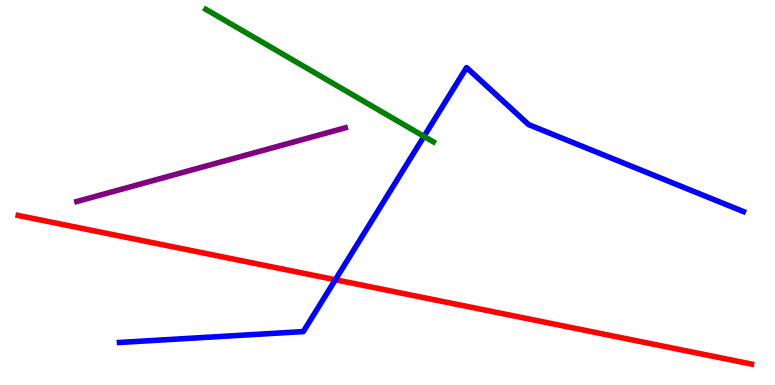[{'lines': ['blue', 'red'], 'intersections': [{'x': 4.33, 'y': 2.73}]}, {'lines': ['green', 'red'], 'intersections': []}, {'lines': ['purple', 'red'], 'intersections': []}, {'lines': ['blue', 'green'], 'intersections': [{'x': 5.47, 'y': 6.46}]}, {'lines': ['blue', 'purple'], 'intersections': []}, {'lines': ['green', 'purple'], 'intersections': []}]